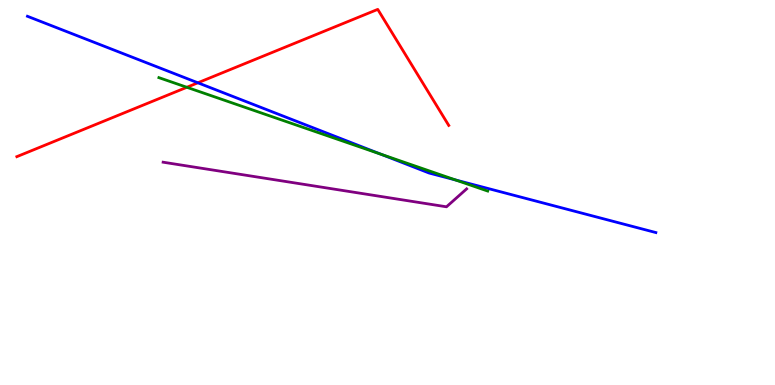[{'lines': ['blue', 'red'], 'intersections': [{'x': 2.55, 'y': 7.85}]}, {'lines': ['green', 'red'], 'intersections': [{'x': 2.41, 'y': 7.73}]}, {'lines': ['purple', 'red'], 'intersections': []}, {'lines': ['blue', 'green'], 'intersections': [{'x': 4.92, 'y': 5.99}, {'x': 5.88, 'y': 5.33}]}, {'lines': ['blue', 'purple'], 'intersections': []}, {'lines': ['green', 'purple'], 'intersections': []}]